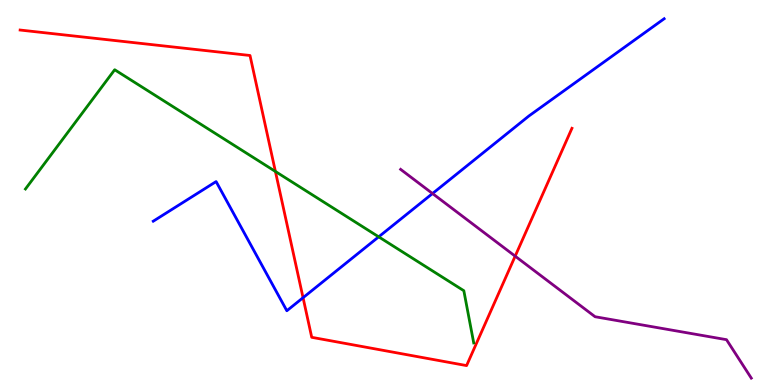[{'lines': ['blue', 'red'], 'intersections': [{'x': 3.91, 'y': 2.27}]}, {'lines': ['green', 'red'], 'intersections': [{'x': 3.55, 'y': 5.55}]}, {'lines': ['purple', 'red'], 'intersections': [{'x': 6.65, 'y': 3.35}]}, {'lines': ['blue', 'green'], 'intersections': [{'x': 4.89, 'y': 3.85}]}, {'lines': ['blue', 'purple'], 'intersections': [{'x': 5.58, 'y': 4.97}]}, {'lines': ['green', 'purple'], 'intersections': []}]